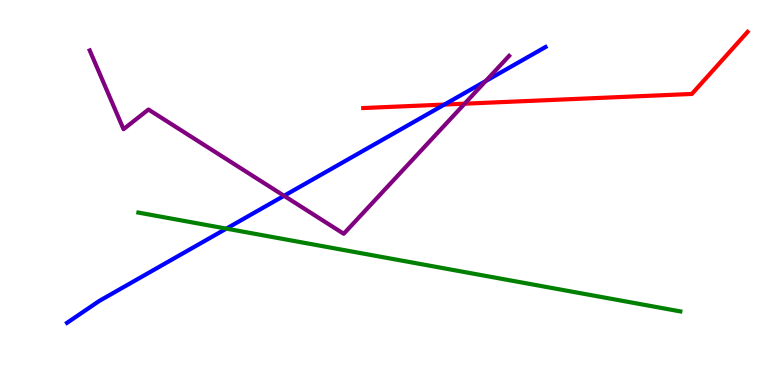[{'lines': ['blue', 'red'], 'intersections': [{'x': 5.73, 'y': 7.28}]}, {'lines': ['green', 'red'], 'intersections': []}, {'lines': ['purple', 'red'], 'intersections': [{'x': 6.0, 'y': 7.31}]}, {'lines': ['blue', 'green'], 'intersections': [{'x': 2.92, 'y': 4.06}]}, {'lines': ['blue', 'purple'], 'intersections': [{'x': 3.67, 'y': 4.91}, {'x': 6.27, 'y': 7.89}]}, {'lines': ['green', 'purple'], 'intersections': []}]